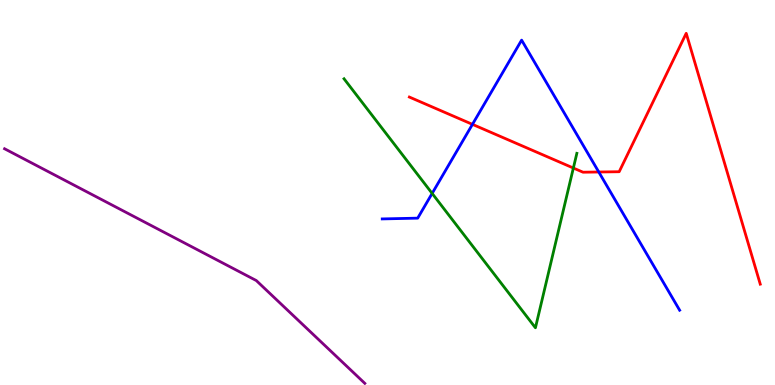[{'lines': ['blue', 'red'], 'intersections': [{'x': 6.1, 'y': 6.77}, {'x': 7.73, 'y': 5.53}]}, {'lines': ['green', 'red'], 'intersections': [{'x': 7.4, 'y': 5.64}]}, {'lines': ['purple', 'red'], 'intersections': []}, {'lines': ['blue', 'green'], 'intersections': [{'x': 5.58, 'y': 4.98}]}, {'lines': ['blue', 'purple'], 'intersections': []}, {'lines': ['green', 'purple'], 'intersections': []}]